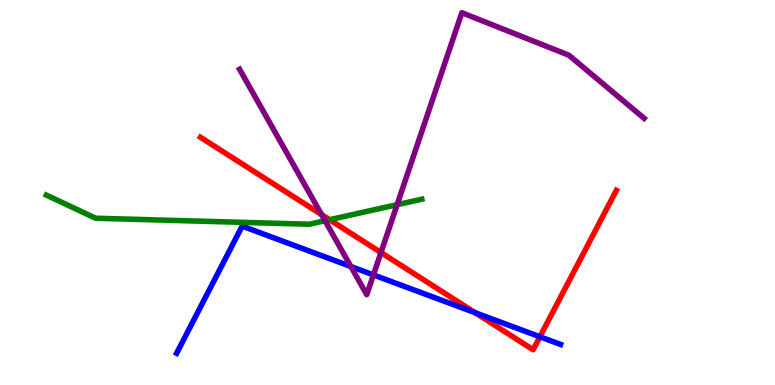[{'lines': ['blue', 'red'], 'intersections': [{'x': 6.13, 'y': 1.88}, {'x': 6.97, 'y': 1.25}]}, {'lines': ['green', 'red'], 'intersections': [{'x': 4.25, 'y': 4.29}]}, {'lines': ['purple', 'red'], 'intersections': [{'x': 4.15, 'y': 4.43}, {'x': 4.92, 'y': 3.44}]}, {'lines': ['blue', 'green'], 'intersections': []}, {'lines': ['blue', 'purple'], 'intersections': [{'x': 4.53, 'y': 3.08}, {'x': 4.82, 'y': 2.86}]}, {'lines': ['green', 'purple'], 'intersections': [{'x': 4.19, 'y': 4.27}, {'x': 5.12, 'y': 4.68}]}]